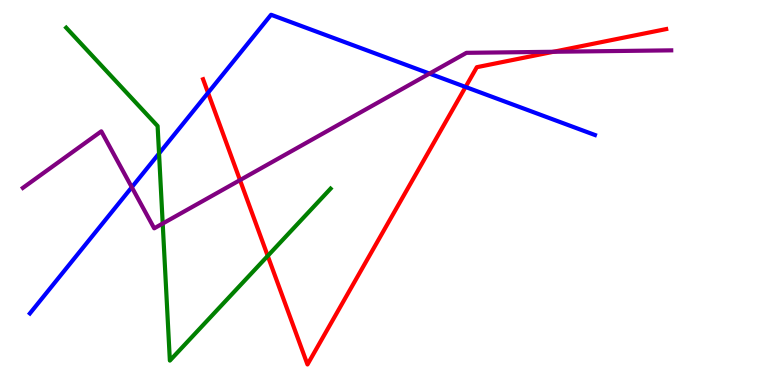[{'lines': ['blue', 'red'], 'intersections': [{'x': 2.68, 'y': 7.59}, {'x': 6.01, 'y': 7.74}]}, {'lines': ['green', 'red'], 'intersections': [{'x': 3.45, 'y': 3.35}]}, {'lines': ['purple', 'red'], 'intersections': [{'x': 3.1, 'y': 5.32}, {'x': 7.14, 'y': 8.66}]}, {'lines': ['blue', 'green'], 'intersections': [{'x': 2.05, 'y': 6.01}]}, {'lines': ['blue', 'purple'], 'intersections': [{'x': 1.7, 'y': 5.14}, {'x': 5.54, 'y': 8.09}]}, {'lines': ['green', 'purple'], 'intersections': [{'x': 2.1, 'y': 4.19}]}]